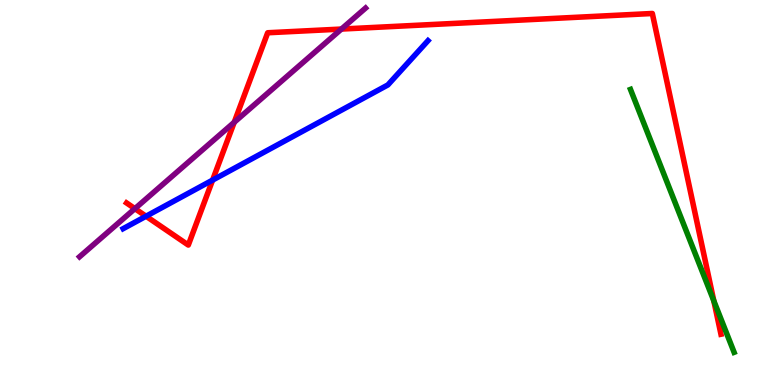[{'lines': ['blue', 'red'], 'intersections': [{'x': 1.88, 'y': 4.38}, {'x': 2.74, 'y': 5.32}]}, {'lines': ['green', 'red'], 'intersections': [{'x': 9.21, 'y': 2.19}]}, {'lines': ['purple', 'red'], 'intersections': [{'x': 1.74, 'y': 4.58}, {'x': 3.02, 'y': 6.82}, {'x': 4.41, 'y': 9.25}]}, {'lines': ['blue', 'green'], 'intersections': []}, {'lines': ['blue', 'purple'], 'intersections': []}, {'lines': ['green', 'purple'], 'intersections': []}]